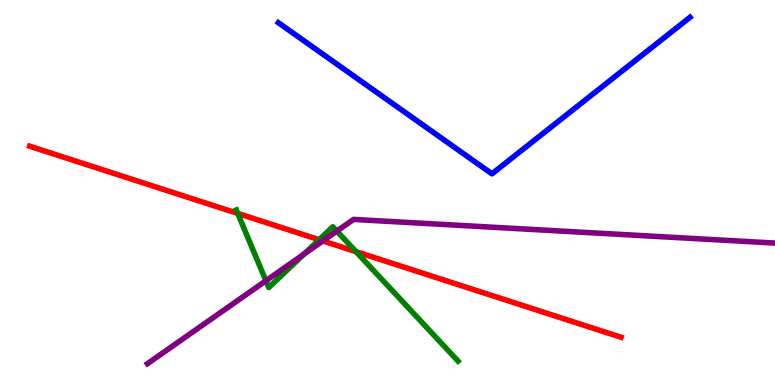[{'lines': ['blue', 'red'], 'intersections': []}, {'lines': ['green', 'red'], 'intersections': [{'x': 3.07, 'y': 4.46}, {'x': 4.12, 'y': 3.77}, {'x': 4.59, 'y': 3.46}]}, {'lines': ['purple', 'red'], 'intersections': [{'x': 4.17, 'y': 3.74}]}, {'lines': ['blue', 'green'], 'intersections': []}, {'lines': ['blue', 'purple'], 'intersections': []}, {'lines': ['green', 'purple'], 'intersections': [{'x': 3.43, 'y': 2.71}, {'x': 3.92, 'y': 3.4}, {'x': 4.35, 'y': 4.0}]}]